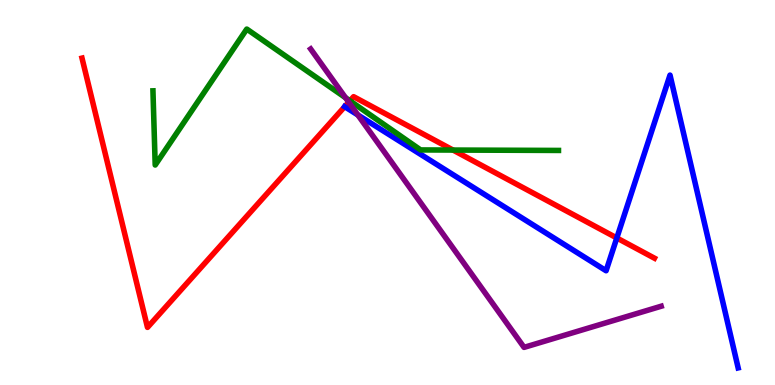[{'lines': ['blue', 'red'], 'intersections': [{'x': 4.45, 'y': 7.23}, {'x': 7.96, 'y': 3.82}]}, {'lines': ['green', 'red'], 'intersections': [{'x': 4.52, 'y': 7.38}, {'x': 5.85, 'y': 6.1}]}, {'lines': ['purple', 'red'], 'intersections': [{'x': 4.5, 'y': 7.35}]}, {'lines': ['blue', 'green'], 'intersections': []}, {'lines': ['blue', 'purple'], 'intersections': [{'x': 4.62, 'y': 7.01}]}, {'lines': ['green', 'purple'], 'intersections': [{'x': 4.46, 'y': 7.46}]}]